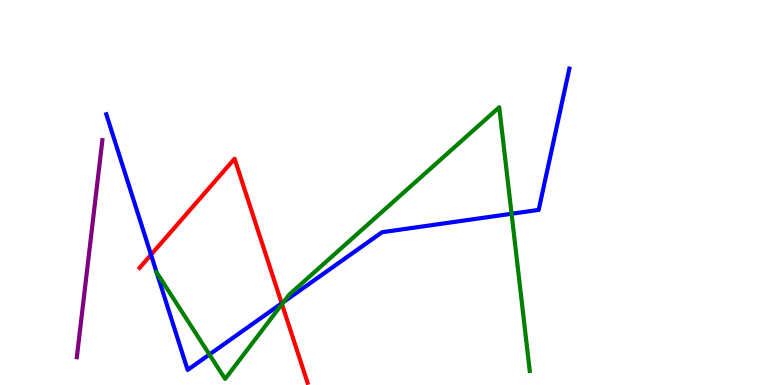[{'lines': ['blue', 'red'], 'intersections': [{'x': 1.95, 'y': 3.38}, {'x': 3.63, 'y': 2.12}]}, {'lines': ['green', 'red'], 'intersections': [{'x': 3.64, 'y': 2.1}]}, {'lines': ['purple', 'red'], 'intersections': []}, {'lines': ['blue', 'green'], 'intersections': [{'x': 2.02, 'y': 2.92}, {'x': 2.7, 'y': 0.792}, {'x': 3.66, 'y': 2.16}, {'x': 6.6, 'y': 4.45}]}, {'lines': ['blue', 'purple'], 'intersections': []}, {'lines': ['green', 'purple'], 'intersections': []}]